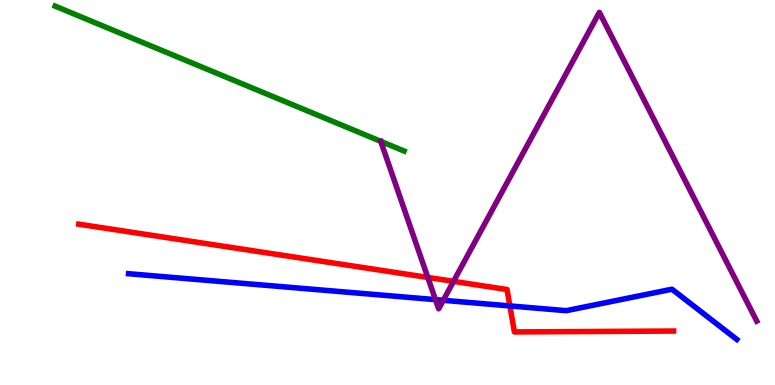[{'lines': ['blue', 'red'], 'intersections': [{'x': 6.58, 'y': 2.05}]}, {'lines': ['green', 'red'], 'intersections': []}, {'lines': ['purple', 'red'], 'intersections': [{'x': 5.52, 'y': 2.79}, {'x': 5.85, 'y': 2.69}]}, {'lines': ['blue', 'green'], 'intersections': []}, {'lines': ['blue', 'purple'], 'intersections': [{'x': 5.62, 'y': 2.22}, {'x': 5.72, 'y': 2.2}]}, {'lines': ['green', 'purple'], 'intersections': []}]